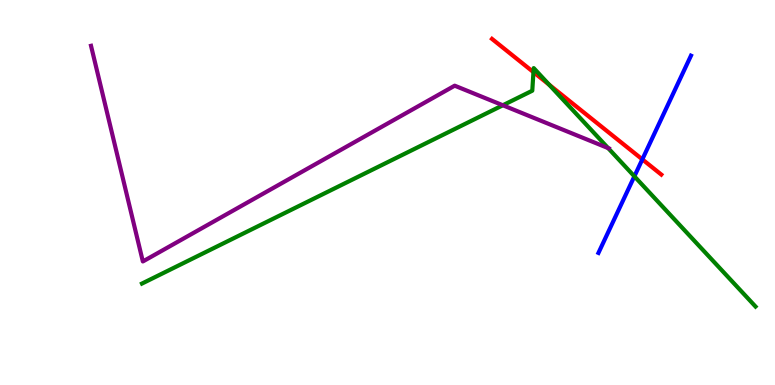[{'lines': ['blue', 'red'], 'intersections': [{'x': 8.29, 'y': 5.86}]}, {'lines': ['green', 'red'], 'intersections': [{'x': 6.88, 'y': 8.13}, {'x': 7.09, 'y': 7.8}]}, {'lines': ['purple', 'red'], 'intersections': []}, {'lines': ['blue', 'green'], 'intersections': [{'x': 8.19, 'y': 5.42}]}, {'lines': ['blue', 'purple'], 'intersections': []}, {'lines': ['green', 'purple'], 'intersections': [{'x': 6.49, 'y': 7.27}, {'x': 7.85, 'y': 6.15}]}]